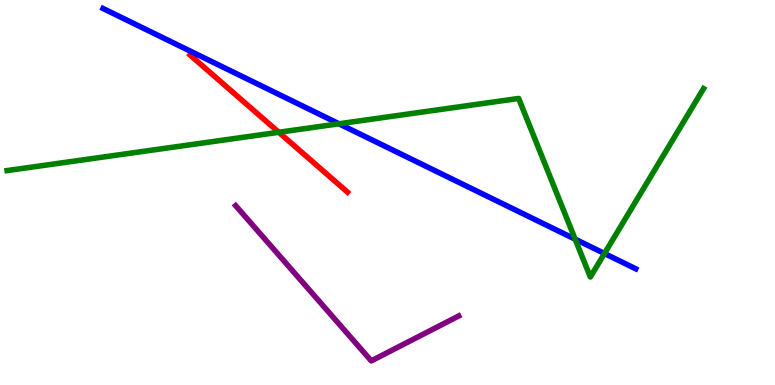[{'lines': ['blue', 'red'], 'intersections': []}, {'lines': ['green', 'red'], 'intersections': [{'x': 3.6, 'y': 6.56}]}, {'lines': ['purple', 'red'], 'intersections': []}, {'lines': ['blue', 'green'], 'intersections': [{'x': 4.37, 'y': 6.78}, {'x': 7.42, 'y': 3.79}, {'x': 7.8, 'y': 3.42}]}, {'lines': ['blue', 'purple'], 'intersections': []}, {'lines': ['green', 'purple'], 'intersections': []}]